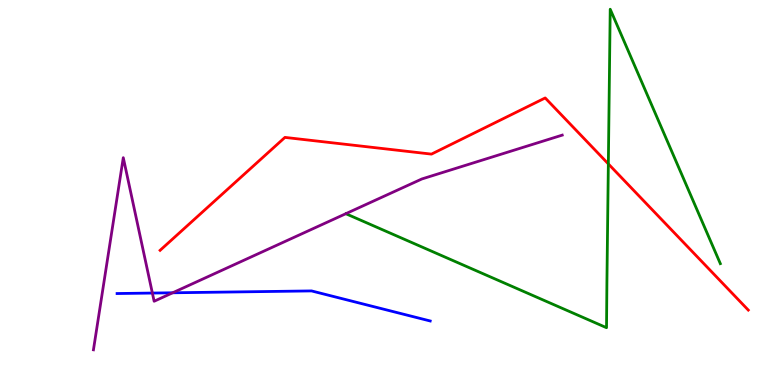[{'lines': ['blue', 'red'], 'intersections': []}, {'lines': ['green', 'red'], 'intersections': [{'x': 7.85, 'y': 5.74}]}, {'lines': ['purple', 'red'], 'intersections': []}, {'lines': ['blue', 'green'], 'intersections': []}, {'lines': ['blue', 'purple'], 'intersections': [{'x': 1.97, 'y': 2.39}, {'x': 2.23, 'y': 2.4}]}, {'lines': ['green', 'purple'], 'intersections': []}]